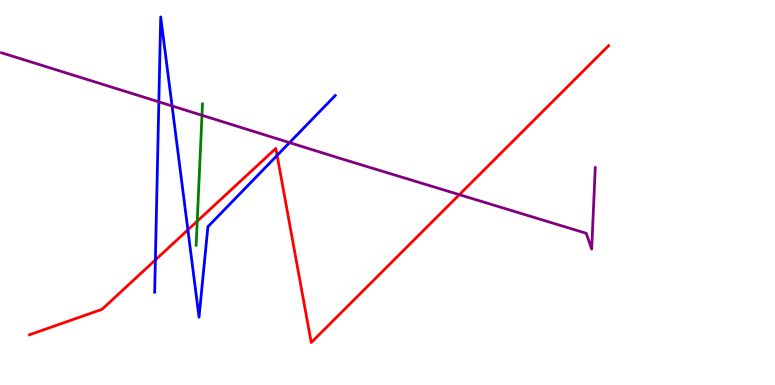[{'lines': ['blue', 'red'], 'intersections': [{'x': 2.0, 'y': 3.25}, {'x': 2.42, 'y': 4.03}, {'x': 3.58, 'y': 5.96}]}, {'lines': ['green', 'red'], 'intersections': [{'x': 2.54, 'y': 4.25}]}, {'lines': ['purple', 'red'], 'intersections': [{'x': 5.93, 'y': 4.94}]}, {'lines': ['blue', 'green'], 'intersections': []}, {'lines': ['blue', 'purple'], 'intersections': [{'x': 2.05, 'y': 7.35}, {'x': 2.22, 'y': 7.25}, {'x': 3.74, 'y': 6.3}]}, {'lines': ['green', 'purple'], 'intersections': [{'x': 2.61, 'y': 7.01}]}]